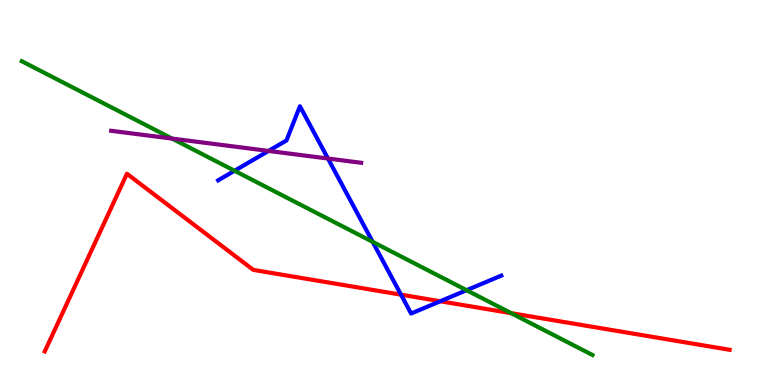[{'lines': ['blue', 'red'], 'intersections': [{'x': 5.17, 'y': 2.35}, {'x': 5.68, 'y': 2.18}]}, {'lines': ['green', 'red'], 'intersections': [{'x': 6.6, 'y': 1.87}]}, {'lines': ['purple', 'red'], 'intersections': []}, {'lines': ['blue', 'green'], 'intersections': [{'x': 3.03, 'y': 5.56}, {'x': 4.81, 'y': 3.72}, {'x': 6.02, 'y': 2.46}]}, {'lines': ['blue', 'purple'], 'intersections': [{'x': 3.46, 'y': 6.08}, {'x': 4.23, 'y': 5.88}]}, {'lines': ['green', 'purple'], 'intersections': [{'x': 2.22, 'y': 6.4}]}]